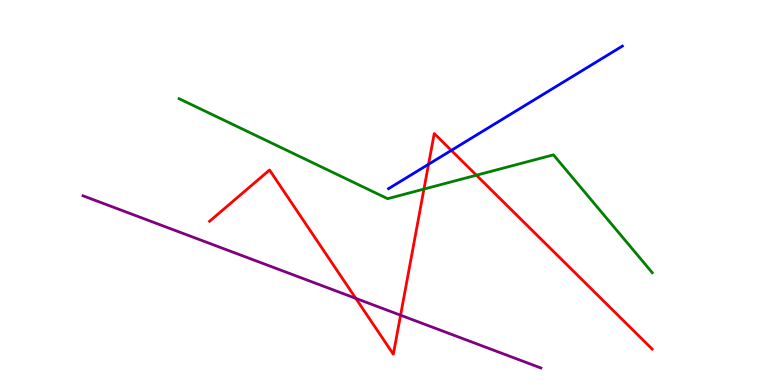[{'lines': ['blue', 'red'], 'intersections': [{'x': 5.53, 'y': 5.73}, {'x': 5.82, 'y': 6.09}]}, {'lines': ['green', 'red'], 'intersections': [{'x': 5.47, 'y': 5.09}, {'x': 6.15, 'y': 5.45}]}, {'lines': ['purple', 'red'], 'intersections': [{'x': 4.59, 'y': 2.25}, {'x': 5.17, 'y': 1.81}]}, {'lines': ['blue', 'green'], 'intersections': []}, {'lines': ['blue', 'purple'], 'intersections': []}, {'lines': ['green', 'purple'], 'intersections': []}]